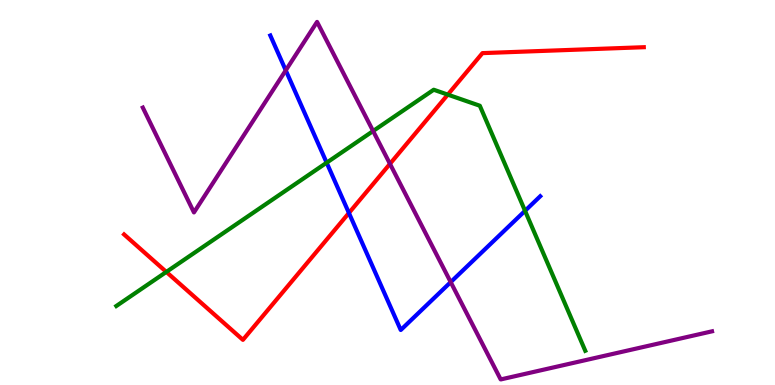[{'lines': ['blue', 'red'], 'intersections': [{'x': 4.5, 'y': 4.47}]}, {'lines': ['green', 'red'], 'intersections': [{'x': 2.15, 'y': 2.94}, {'x': 5.78, 'y': 7.54}]}, {'lines': ['purple', 'red'], 'intersections': [{'x': 5.03, 'y': 5.74}]}, {'lines': ['blue', 'green'], 'intersections': [{'x': 4.21, 'y': 5.77}, {'x': 6.77, 'y': 4.52}]}, {'lines': ['blue', 'purple'], 'intersections': [{'x': 3.69, 'y': 8.17}, {'x': 5.82, 'y': 2.67}]}, {'lines': ['green', 'purple'], 'intersections': [{'x': 4.81, 'y': 6.6}]}]